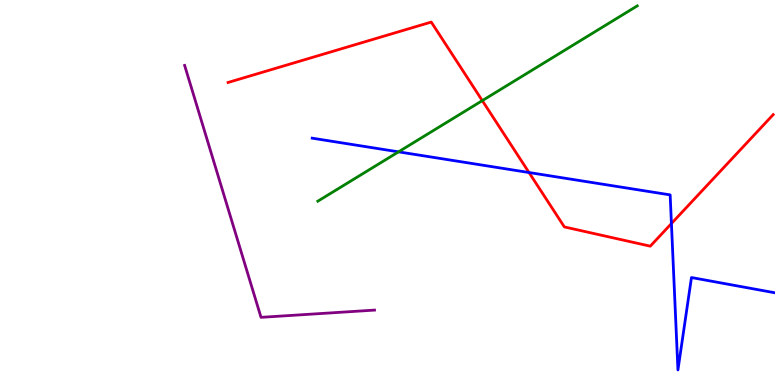[{'lines': ['blue', 'red'], 'intersections': [{'x': 6.83, 'y': 5.52}, {'x': 8.66, 'y': 4.19}]}, {'lines': ['green', 'red'], 'intersections': [{'x': 6.22, 'y': 7.39}]}, {'lines': ['purple', 'red'], 'intersections': []}, {'lines': ['blue', 'green'], 'intersections': [{'x': 5.14, 'y': 6.06}]}, {'lines': ['blue', 'purple'], 'intersections': []}, {'lines': ['green', 'purple'], 'intersections': []}]